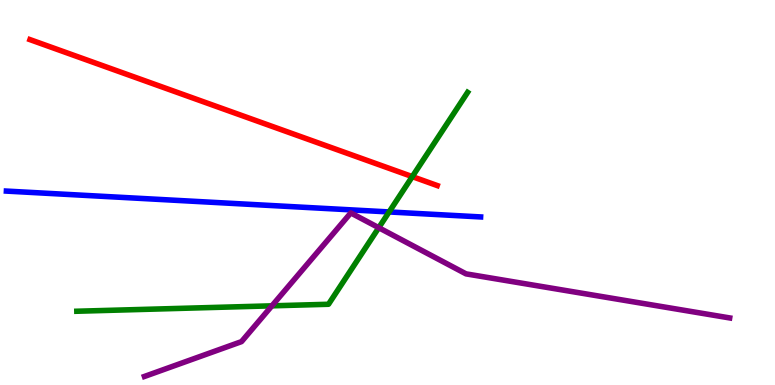[{'lines': ['blue', 'red'], 'intersections': []}, {'lines': ['green', 'red'], 'intersections': [{'x': 5.32, 'y': 5.41}]}, {'lines': ['purple', 'red'], 'intersections': []}, {'lines': ['blue', 'green'], 'intersections': [{'x': 5.02, 'y': 4.49}]}, {'lines': ['blue', 'purple'], 'intersections': []}, {'lines': ['green', 'purple'], 'intersections': [{'x': 3.51, 'y': 2.06}, {'x': 4.89, 'y': 4.09}]}]